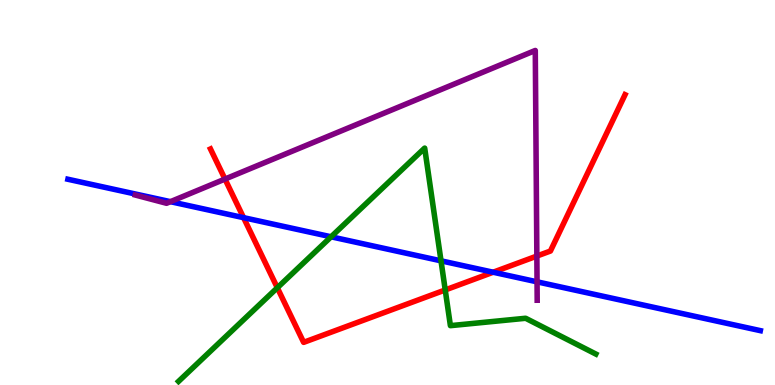[{'lines': ['blue', 'red'], 'intersections': [{'x': 3.14, 'y': 4.35}, {'x': 6.36, 'y': 2.93}]}, {'lines': ['green', 'red'], 'intersections': [{'x': 3.58, 'y': 2.53}, {'x': 5.74, 'y': 2.47}]}, {'lines': ['purple', 'red'], 'intersections': [{'x': 2.9, 'y': 5.35}, {'x': 6.93, 'y': 3.35}]}, {'lines': ['blue', 'green'], 'intersections': [{'x': 4.27, 'y': 3.85}, {'x': 5.69, 'y': 3.23}]}, {'lines': ['blue', 'purple'], 'intersections': [{'x': 2.2, 'y': 4.76}, {'x': 6.93, 'y': 2.68}]}, {'lines': ['green', 'purple'], 'intersections': []}]